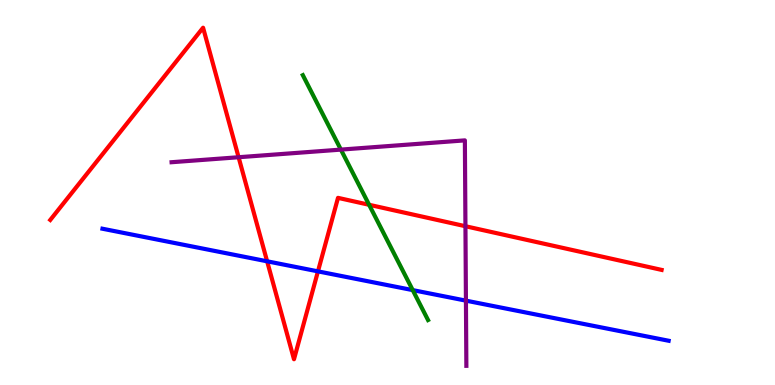[{'lines': ['blue', 'red'], 'intersections': [{'x': 3.45, 'y': 3.21}, {'x': 4.1, 'y': 2.95}]}, {'lines': ['green', 'red'], 'intersections': [{'x': 4.76, 'y': 4.68}]}, {'lines': ['purple', 'red'], 'intersections': [{'x': 3.08, 'y': 5.92}, {'x': 6.01, 'y': 4.12}]}, {'lines': ['blue', 'green'], 'intersections': [{'x': 5.33, 'y': 2.46}]}, {'lines': ['blue', 'purple'], 'intersections': [{'x': 6.01, 'y': 2.19}]}, {'lines': ['green', 'purple'], 'intersections': [{'x': 4.4, 'y': 6.11}]}]